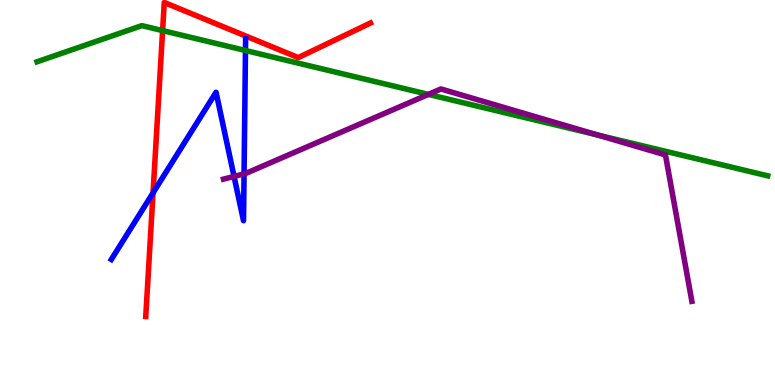[{'lines': ['blue', 'red'], 'intersections': [{'x': 1.97, 'y': 4.99}]}, {'lines': ['green', 'red'], 'intersections': [{'x': 2.1, 'y': 9.21}]}, {'lines': ['purple', 'red'], 'intersections': []}, {'lines': ['blue', 'green'], 'intersections': [{'x': 3.17, 'y': 8.69}]}, {'lines': ['blue', 'purple'], 'intersections': [{'x': 3.02, 'y': 5.42}, {'x': 3.15, 'y': 5.48}]}, {'lines': ['green', 'purple'], 'intersections': [{'x': 5.53, 'y': 7.55}, {'x': 7.72, 'y': 6.49}]}]